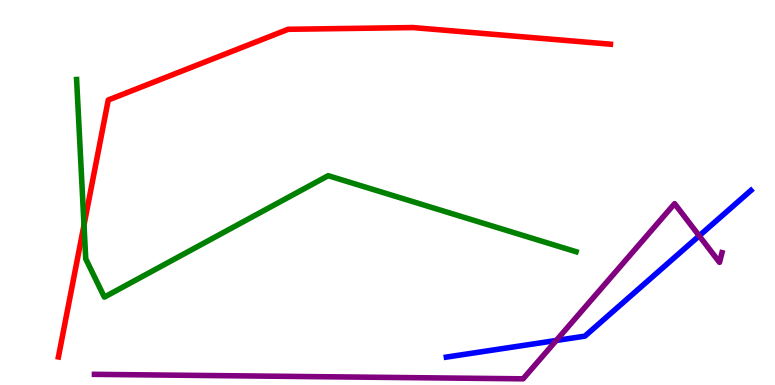[{'lines': ['blue', 'red'], 'intersections': []}, {'lines': ['green', 'red'], 'intersections': [{'x': 1.08, 'y': 4.16}]}, {'lines': ['purple', 'red'], 'intersections': []}, {'lines': ['blue', 'green'], 'intersections': []}, {'lines': ['blue', 'purple'], 'intersections': [{'x': 7.18, 'y': 1.16}, {'x': 9.02, 'y': 3.87}]}, {'lines': ['green', 'purple'], 'intersections': []}]